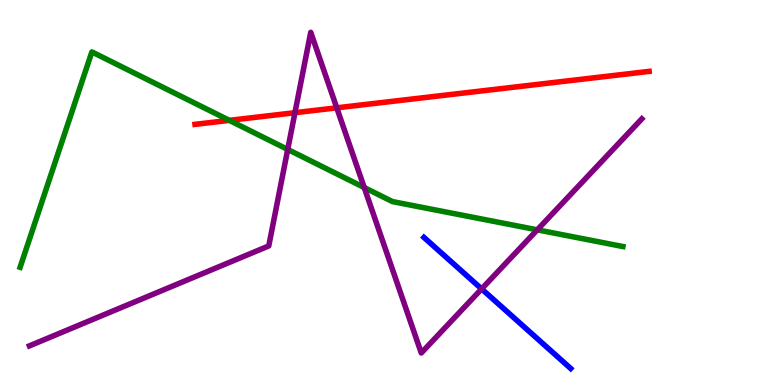[{'lines': ['blue', 'red'], 'intersections': []}, {'lines': ['green', 'red'], 'intersections': [{'x': 2.96, 'y': 6.87}]}, {'lines': ['purple', 'red'], 'intersections': [{'x': 3.81, 'y': 7.07}, {'x': 4.35, 'y': 7.2}]}, {'lines': ['blue', 'green'], 'intersections': []}, {'lines': ['blue', 'purple'], 'intersections': [{'x': 6.21, 'y': 2.5}]}, {'lines': ['green', 'purple'], 'intersections': [{'x': 3.71, 'y': 6.12}, {'x': 4.7, 'y': 5.13}, {'x': 6.93, 'y': 4.03}]}]